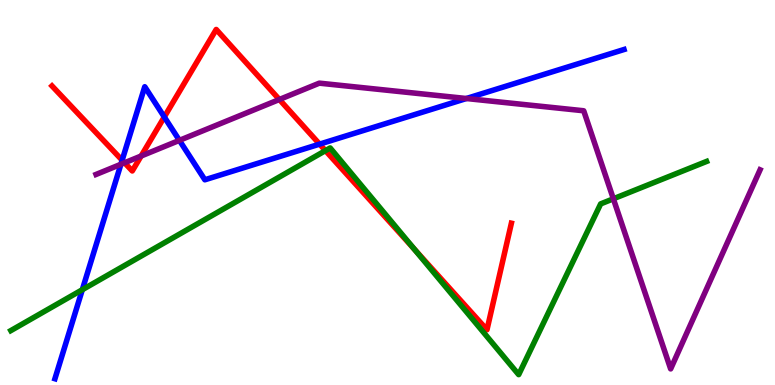[{'lines': ['blue', 'red'], 'intersections': [{'x': 1.58, 'y': 5.84}, {'x': 2.12, 'y': 6.96}, {'x': 4.12, 'y': 6.26}]}, {'lines': ['green', 'red'], 'intersections': [{'x': 4.2, 'y': 6.09}, {'x': 5.35, 'y': 3.52}]}, {'lines': ['purple', 'red'], 'intersections': [{'x': 1.61, 'y': 5.77}, {'x': 1.82, 'y': 5.95}, {'x': 3.6, 'y': 7.42}]}, {'lines': ['blue', 'green'], 'intersections': [{'x': 1.06, 'y': 2.48}]}, {'lines': ['blue', 'purple'], 'intersections': [{'x': 1.56, 'y': 5.73}, {'x': 2.31, 'y': 6.35}, {'x': 6.02, 'y': 7.44}]}, {'lines': ['green', 'purple'], 'intersections': [{'x': 7.91, 'y': 4.84}]}]